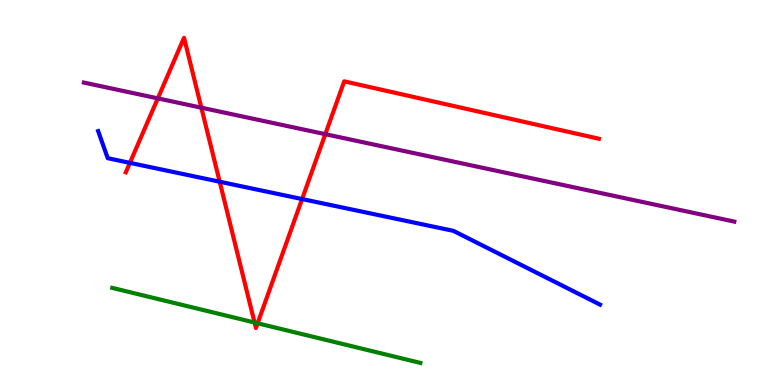[{'lines': ['blue', 'red'], 'intersections': [{'x': 1.68, 'y': 5.77}, {'x': 2.83, 'y': 5.28}, {'x': 3.9, 'y': 4.83}]}, {'lines': ['green', 'red'], 'intersections': [{'x': 3.28, 'y': 1.62}, {'x': 3.32, 'y': 1.6}]}, {'lines': ['purple', 'red'], 'intersections': [{'x': 2.04, 'y': 7.44}, {'x': 2.6, 'y': 7.2}, {'x': 4.2, 'y': 6.51}]}, {'lines': ['blue', 'green'], 'intersections': []}, {'lines': ['blue', 'purple'], 'intersections': []}, {'lines': ['green', 'purple'], 'intersections': []}]